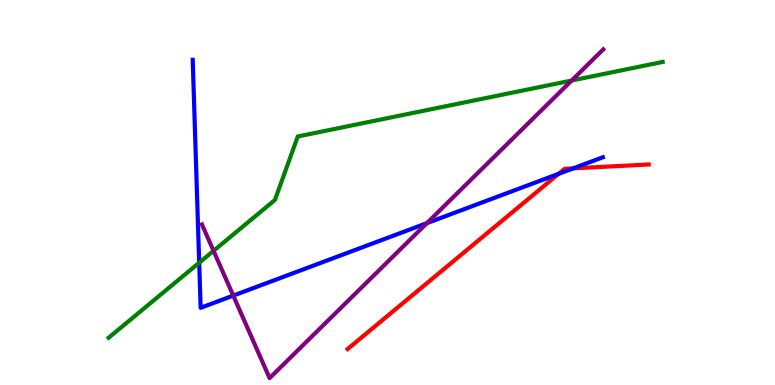[{'lines': ['blue', 'red'], 'intersections': [{'x': 7.21, 'y': 5.49}, {'x': 7.4, 'y': 5.63}]}, {'lines': ['green', 'red'], 'intersections': []}, {'lines': ['purple', 'red'], 'intersections': []}, {'lines': ['blue', 'green'], 'intersections': [{'x': 2.57, 'y': 3.18}]}, {'lines': ['blue', 'purple'], 'intersections': [{'x': 3.01, 'y': 2.32}, {'x': 5.51, 'y': 4.2}]}, {'lines': ['green', 'purple'], 'intersections': [{'x': 2.76, 'y': 3.49}, {'x': 7.38, 'y': 7.91}]}]